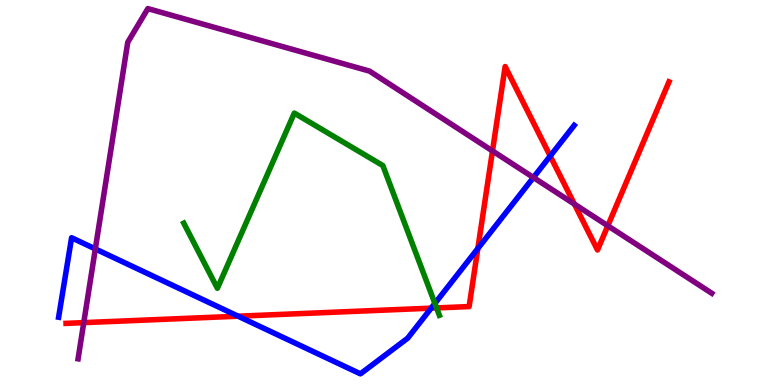[{'lines': ['blue', 'red'], 'intersections': [{'x': 3.07, 'y': 1.79}, {'x': 5.56, 'y': 2.0}, {'x': 6.17, 'y': 3.54}, {'x': 7.1, 'y': 5.95}]}, {'lines': ['green', 'red'], 'intersections': [{'x': 5.63, 'y': 2.0}]}, {'lines': ['purple', 'red'], 'intersections': [{'x': 1.08, 'y': 1.62}, {'x': 6.35, 'y': 6.08}, {'x': 7.41, 'y': 4.7}, {'x': 7.84, 'y': 4.14}]}, {'lines': ['blue', 'green'], 'intersections': [{'x': 5.61, 'y': 2.12}]}, {'lines': ['blue', 'purple'], 'intersections': [{'x': 1.23, 'y': 3.53}, {'x': 6.88, 'y': 5.39}]}, {'lines': ['green', 'purple'], 'intersections': []}]